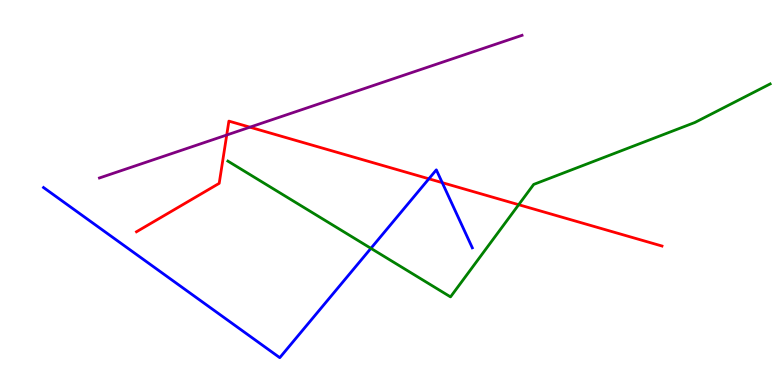[{'lines': ['blue', 'red'], 'intersections': [{'x': 5.53, 'y': 5.36}, {'x': 5.71, 'y': 5.26}]}, {'lines': ['green', 'red'], 'intersections': [{'x': 6.69, 'y': 4.68}]}, {'lines': ['purple', 'red'], 'intersections': [{'x': 2.93, 'y': 6.49}, {'x': 3.22, 'y': 6.7}]}, {'lines': ['blue', 'green'], 'intersections': [{'x': 4.79, 'y': 3.55}]}, {'lines': ['blue', 'purple'], 'intersections': []}, {'lines': ['green', 'purple'], 'intersections': []}]